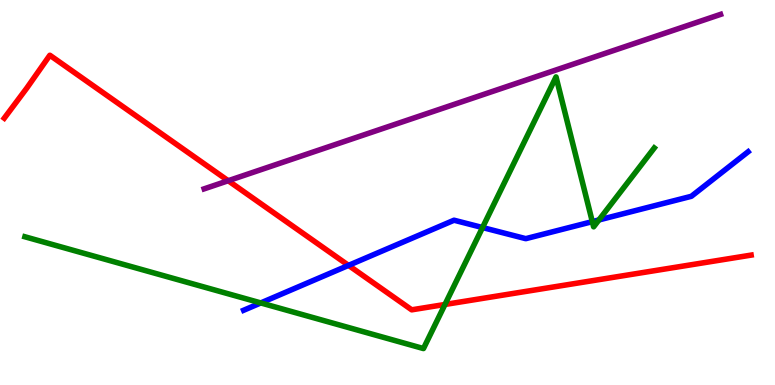[{'lines': ['blue', 'red'], 'intersections': [{'x': 4.5, 'y': 3.11}]}, {'lines': ['green', 'red'], 'intersections': [{'x': 5.74, 'y': 2.09}]}, {'lines': ['purple', 'red'], 'intersections': [{'x': 2.94, 'y': 5.31}]}, {'lines': ['blue', 'green'], 'intersections': [{'x': 3.36, 'y': 2.13}, {'x': 6.23, 'y': 4.09}, {'x': 7.64, 'y': 4.24}, {'x': 7.73, 'y': 4.29}]}, {'lines': ['blue', 'purple'], 'intersections': []}, {'lines': ['green', 'purple'], 'intersections': []}]